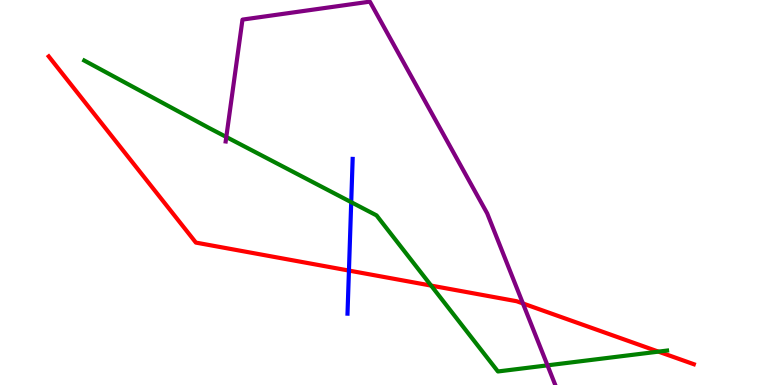[{'lines': ['blue', 'red'], 'intersections': [{'x': 4.5, 'y': 2.97}]}, {'lines': ['green', 'red'], 'intersections': [{'x': 5.56, 'y': 2.58}, {'x': 8.5, 'y': 0.867}]}, {'lines': ['purple', 'red'], 'intersections': [{'x': 6.75, 'y': 2.12}]}, {'lines': ['blue', 'green'], 'intersections': [{'x': 4.53, 'y': 4.75}]}, {'lines': ['blue', 'purple'], 'intersections': []}, {'lines': ['green', 'purple'], 'intersections': [{'x': 2.92, 'y': 6.44}, {'x': 7.06, 'y': 0.51}]}]